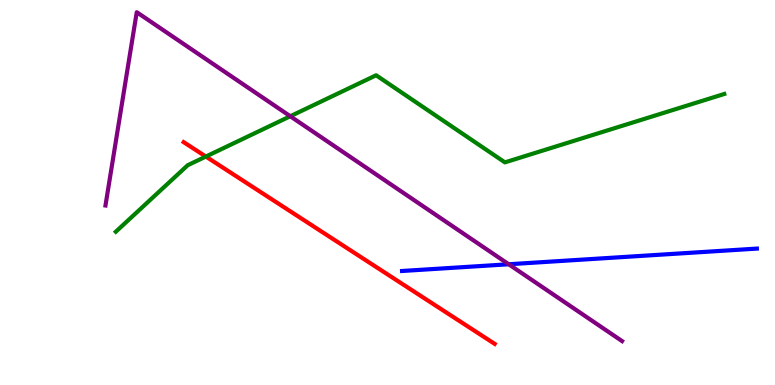[{'lines': ['blue', 'red'], 'intersections': []}, {'lines': ['green', 'red'], 'intersections': [{'x': 2.66, 'y': 5.93}]}, {'lines': ['purple', 'red'], 'intersections': []}, {'lines': ['blue', 'green'], 'intersections': []}, {'lines': ['blue', 'purple'], 'intersections': [{'x': 6.56, 'y': 3.14}]}, {'lines': ['green', 'purple'], 'intersections': [{'x': 3.75, 'y': 6.98}]}]